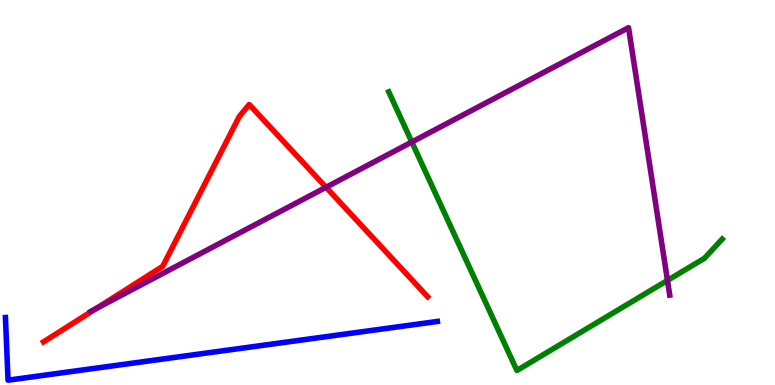[{'lines': ['blue', 'red'], 'intersections': []}, {'lines': ['green', 'red'], 'intersections': []}, {'lines': ['purple', 'red'], 'intersections': [{'x': 1.23, 'y': 1.98}, {'x': 4.21, 'y': 5.14}]}, {'lines': ['blue', 'green'], 'intersections': []}, {'lines': ['blue', 'purple'], 'intersections': []}, {'lines': ['green', 'purple'], 'intersections': [{'x': 5.31, 'y': 6.31}, {'x': 8.61, 'y': 2.72}]}]